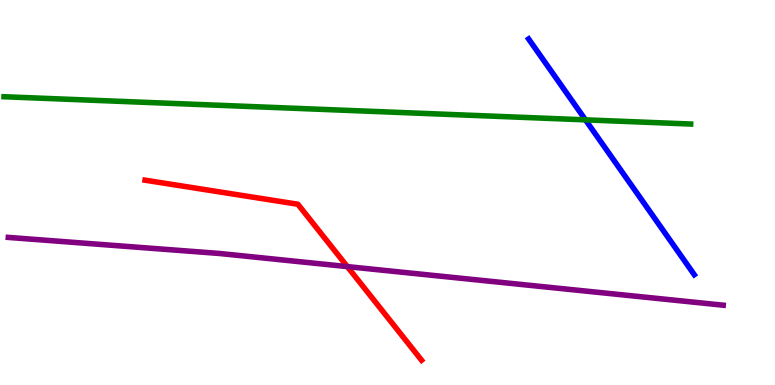[{'lines': ['blue', 'red'], 'intersections': []}, {'lines': ['green', 'red'], 'intersections': []}, {'lines': ['purple', 'red'], 'intersections': [{'x': 4.48, 'y': 3.08}]}, {'lines': ['blue', 'green'], 'intersections': [{'x': 7.55, 'y': 6.89}]}, {'lines': ['blue', 'purple'], 'intersections': []}, {'lines': ['green', 'purple'], 'intersections': []}]